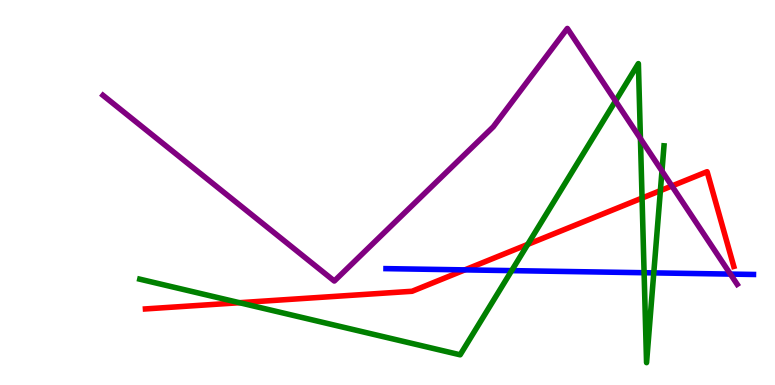[{'lines': ['blue', 'red'], 'intersections': [{'x': 6.0, 'y': 2.99}]}, {'lines': ['green', 'red'], 'intersections': [{'x': 3.09, 'y': 2.14}, {'x': 6.81, 'y': 3.65}, {'x': 8.28, 'y': 4.86}, {'x': 8.52, 'y': 5.05}]}, {'lines': ['purple', 'red'], 'intersections': [{'x': 8.67, 'y': 5.17}]}, {'lines': ['blue', 'green'], 'intersections': [{'x': 6.6, 'y': 2.97}, {'x': 8.31, 'y': 2.92}, {'x': 8.44, 'y': 2.91}]}, {'lines': ['blue', 'purple'], 'intersections': [{'x': 9.42, 'y': 2.88}]}, {'lines': ['green', 'purple'], 'intersections': [{'x': 7.94, 'y': 7.38}, {'x': 8.26, 'y': 6.4}, {'x': 8.54, 'y': 5.56}]}]